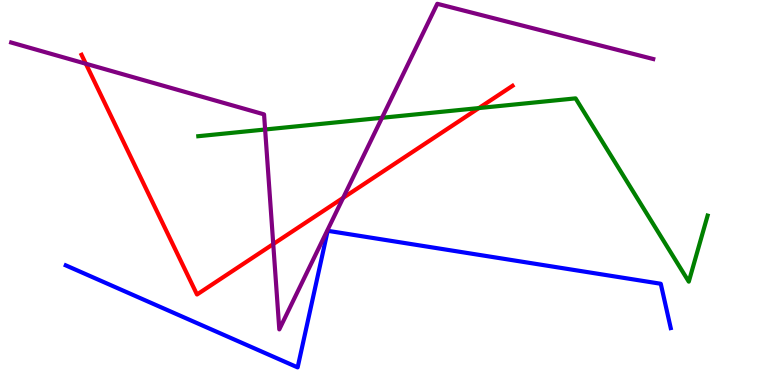[{'lines': ['blue', 'red'], 'intersections': []}, {'lines': ['green', 'red'], 'intersections': [{'x': 6.18, 'y': 7.19}]}, {'lines': ['purple', 'red'], 'intersections': [{'x': 1.11, 'y': 8.34}, {'x': 3.53, 'y': 3.66}, {'x': 4.43, 'y': 4.86}]}, {'lines': ['blue', 'green'], 'intersections': []}, {'lines': ['blue', 'purple'], 'intersections': []}, {'lines': ['green', 'purple'], 'intersections': [{'x': 3.42, 'y': 6.64}, {'x': 4.93, 'y': 6.94}]}]